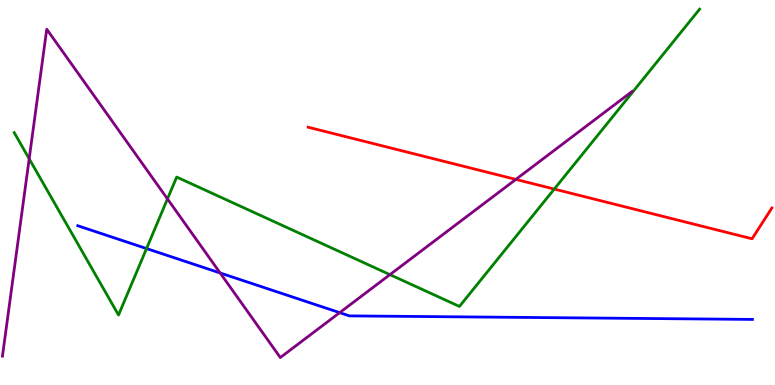[{'lines': ['blue', 'red'], 'intersections': []}, {'lines': ['green', 'red'], 'intersections': [{'x': 7.15, 'y': 5.09}]}, {'lines': ['purple', 'red'], 'intersections': [{'x': 6.66, 'y': 5.34}]}, {'lines': ['blue', 'green'], 'intersections': [{'x': 1.89, 'y': 3.54}]}, {'lines': ['blue', 'purple'], 'intersections': [{'x': 2.84, 'y': 2.91}, {'x': 4.38, 'y': 1.88}]}, {'lines': ['green', 'purple'], 'intersections': [{'x': 0.377, 'y': 5.88}, {'x': 2.16, 'y': 4.83}, {'x': 5.03, 'y': 2.87}]}]